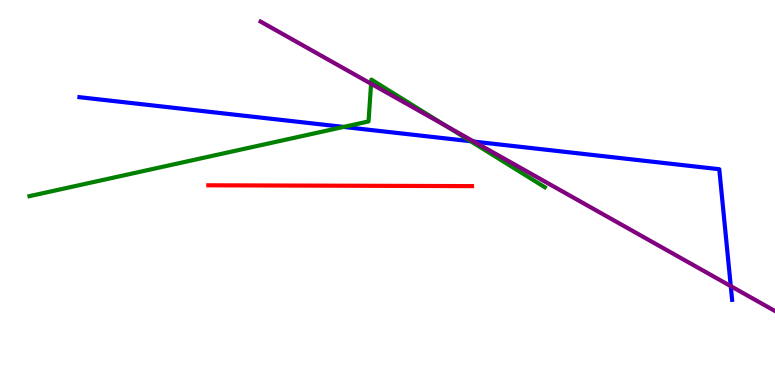[{'lines': ['blue', 'red'], 'intersections': []}, {'lines': ['green', 'red'], 'intersections': []}, {'lines': ['purple', 'red'], 'intersections': []}, {'lines': ['blue', 'green'], 'intersections': [{'x': 4.43, 'y': 6.7}, {'x': 6.07, 'y': 6.33}]}, {'lines': ['blue', 'purple'], 'intersections': [{'x': 6.11, 'y': 6.32}, {'x': 9.43, 'y': 2.57}]}, {'lines': ['green', 'purple'], 'intersections': [{'x': 4.79, 'y': 7.82}, {'x': 5.75, 'y': 6.73}]}]